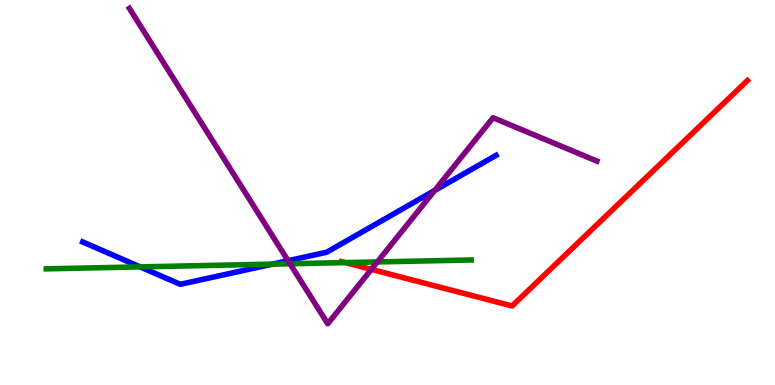[{'lines': ['blue', 'red'], 'intersections': []}, {'lines': ['green', 'red'], 'intersections': [{'x': 4.46, 'y': 3.18}]}, {'lines': ['purple', 'red'], 'intersections': [{'x': 4.79, 'y': 3.0}]}, {'lines': ['blue', 'green'], 'intersections': [{'x': 1.81, 'y': 3.07}, {'x': 3.51, 'y': 3.14}]}, {'lines': ['blue', 'purple'], 'intersections': [{'x': 3.72, 'y': 3.23}, {'x': 5.61, 'y': 5.05}]}, {'lines': ['green', 'purple'], 'intersections': [{'x': 3.74, 'y': 3.15}, {'x': 4.87, 'y': 3.2}]}]